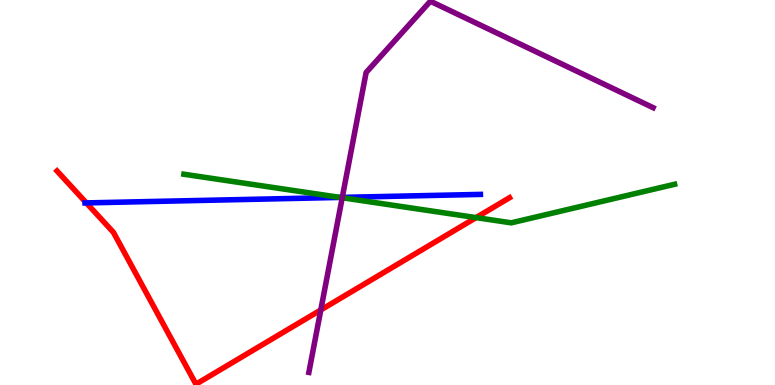[{'lines': ['blue', 'red'], 'intersections': [{'x': 1.11, 'y': 4.73}]}, {'lines': ['green', 'red'], 'intersections': [{'x': 6.14, 'y': 4.35}]}, {'lines': ['purple', 'red'], 'intersections': [{'x': 4.14, 'y': 1.95}]}, {'lines': ['blue', 'green'], 'intersections': [{'x': 4.39, 'y': 4.87}]}, {'lines': ['blue', 'purple'], 'intersections': [{'x': 4.42, 'y': 4.87}]}, {'lines': ['green', 'purple'], 'intersections': [{'x': 4.42, 'y': 4.86}]}]